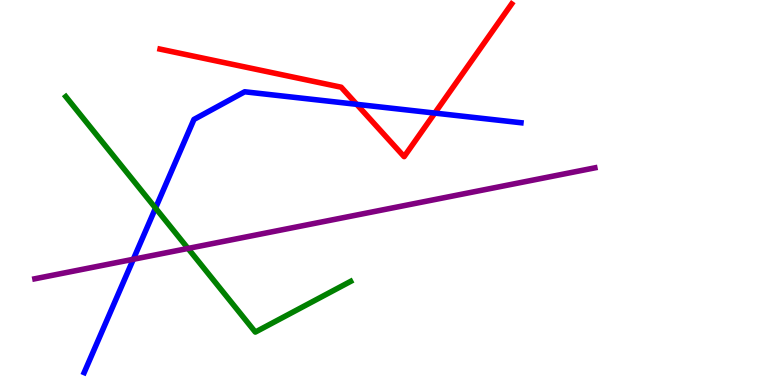[{'lines': ['blue', 'red'], 'intersections': [{'x': 4.6, 'y': 7.29}, {'x': 5.61, 'y': 7.06}]}, {'lines': ['green', 'red'], 'intersections': []}, {'lines': ['purple', 'red'], 'intersections': []}, {'lines': ['blue', 'green'], 'intersections': [{'x': 2.01, 'y': 4.6}]}, {'lines': ['blue', 'purple'], 'intersections': [{'x': 1.72, 'y': 3.27}]}, {'lines': ['green', 'purple'], 'intersections': [{'x': 2.43, 'y': 3.55}]}]